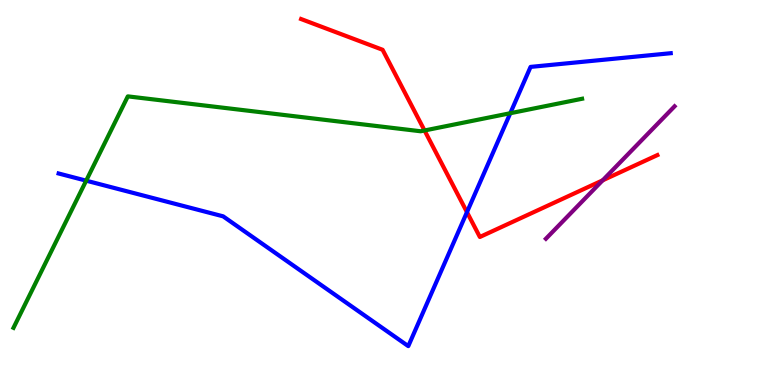[{'lines': ['blue', 'red'], 'intersections': [{'x': 6.03, 'y': 4.49}]}, {'lines': ['green', 'red'], 'intersections': [{'x': 5.48, 'y': 6.61}]}, {'lines': ['purple', 'red'], 'intersections': [{'x': 7.78, 'y': 5.32}]}, {'lines': ['blue', 'green'], 'intersections': [{'x': 1.11, 'y': 5.31}, {'x': 6.58, 'y': 7.06}]}, {'lines': ['blue', 'purple'], 'intersections': []}, {'lines': ['green', 'purple'], 'intersections': []}]